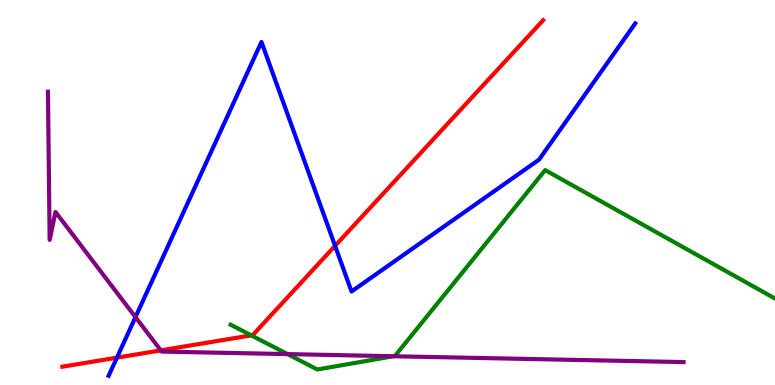[{'lines': ['blue', 'red'], 'intersections': [{'x': 1.51, 'y': 0.71}, {'x': 4.32, 'y': 3.61}]}, {'lines': ['green', 'red'], 'intersections': [{'x': 3.24, 'y': 1.29}]}, {'lines': ['purple', 'red'], 'intersections': [{'x': 2.07, 'y': 0.899}]}, {'lines': ['blue', 'green'], 'intersections': []}, {'lines': ['blue', 'purple'], 'intersections': [{'x': 1.75, 'y': 1.76}]}, {'lines': ['green', 'purple'], 'intersections': [{'x': 3.71, 'y': 0.802}, {'x': 5.08, 'y': 0.747}]}]